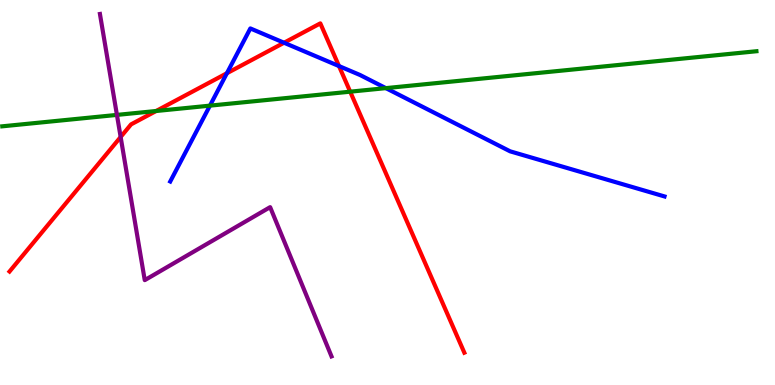[{'lines': ['blue', 'red'], 'intersections': [{'x': 2.93, 'y': 8.1}, {'x': 3.67, 'y': 8.89}, {'x': 4.37, 'y': 8.28}]}, {'lines': ['green', 'red'], 'intersections': [{'x': 2.01, 'y': 7.12}, {'x': 4.52, 'y': 7.62}]}, {'lines': ['purple', 'red'], 'intersections': [{'x': 1.56, 'y': 6.44}]}, {'lines': ['blue', 'green'], 'intersections': [{'x': 2.71, 'y': 7.26}, {'x': 4.98, 'y': 7.71}]}, {'lines': ['blue', 'purple'], 'intersections': []}, {'lines': ['green', 'purple'], 'intersections': [{'x': 1.51, 'y': 7.02}]}]